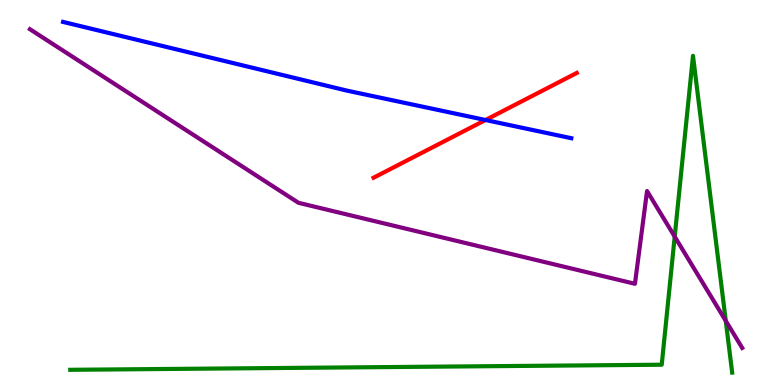[{'lines': ['blue', 'red'], 'intersections': [{'x': 6.26, 'y': 6.88}]}, {'lines': ['green', 'red'], 'intersections': []}, {'lines': ['purple', 'red'], 'intersections': []}, {'lines': ['blue', 'green'], 'intersections': []}, {'lines': ['blue', 'purple'], 'intersections': []}, {'lines': ['green', 'purple'], 'intersections': [{'x': 8.71, 'y': 3.85}, {'x': 9.36, 'y': 1.67}]}]